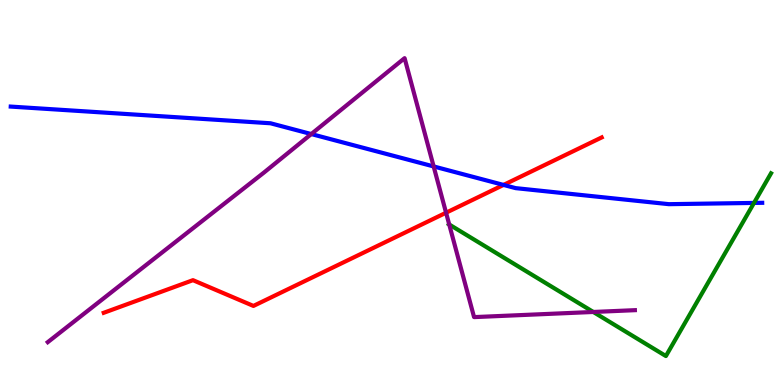[{'lines': ['blue', 'red'], 'intersections': [{'x': 6.5, 'y': 5.2}]}, {'lines': ['green', 'red'], 'intersections': []}, {'lines': ['purple', 'red'], 'intersections': [{'x': 5.76, 'y': 4.47}]}, {'lines': ['blue', 'green'], 'intersections': [{'x': 9.73, 'y': 4.73}]}, {'lines': ['blue', 'purple'], 'intersections': [{'x': 4.02, 'y': 6.52}, {'x': 5.6, 'y': 5.68}]}, {'lines': ['green', 'purple'], 'intersections': [{'x': 5.8, 'y': 4.17}, {'x': 7.66, 'y': 1.9}]}]